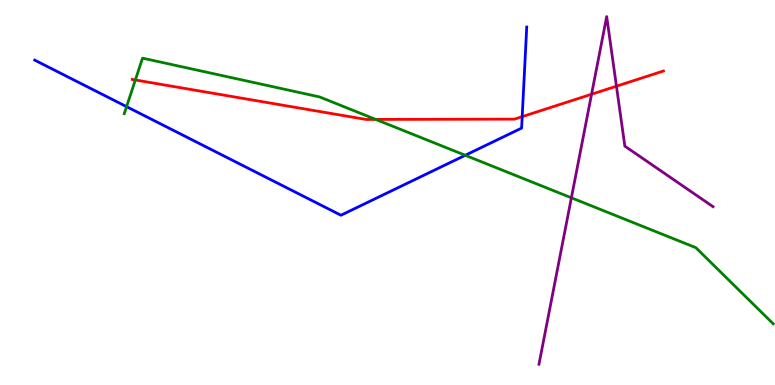[{'lines': ['blue', 'red'], 'intersections': [{'x': 6.74, 'y': 6.97}]}, {'lines': ['green', 'red'], 'intersections': [{'x': 1.75, 'y': 7.92}, {'x': 4.85, 'y': 6.9}]}, {'lines': ['purple', 'red'], 'intersections': [{'x': 7.63, 'y': 7.55}, {'x': 7.95, 'y': 7.76}]}, {'lines': ['blue', 'green'], 'intersections': [{'x': 1.63, 'y': 7.23}, {'x': 6.0, 'y': 5.97}]}, {'lines': ['blue', 'purple'], 'intersections': []}, {'lines': ['green', 'purple'], 'intersections': [{'x': 7.37, 'y': 4.86}]}]